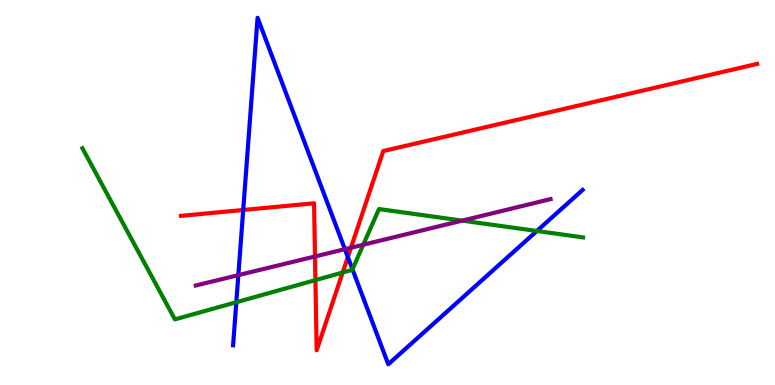[{'lines': ['blue', 'red'], 'intersections': [{'x': 3.14, 'y': 4.55}, {'x': 4.49, 'y': 3.32}]}, {'lines': ['green', 'red'], 'intersections': [{'x': 4.07, 'y': 2.72}, {'x': 4.42, 'y': 2.92}]}, {'lines': ['purple', 'red'], 'intersections': [{'x': 4.06, 'y': 3.34}, {'x': 4.53, 'y': 3.57}]}, {'lines': ['blue', 'green'], 'intersections': [{'x': 3.05, 'y': 2.15}, {'x': 4.55, 'y': 3.0}, {'x': 6.93, 'y': 4.0}]}, {'lines': ['blue', 'purple'], 'intersections': [{'x': 3.08, 'y': 2.85}, {'x': 4.45, 'y': 3.53}]}, {'lines': ['green', 'purple'], 'intersections': [{'x': 4.69, 'y': 3.64}, {'x': 5.96, 'y': 4.27}]}]